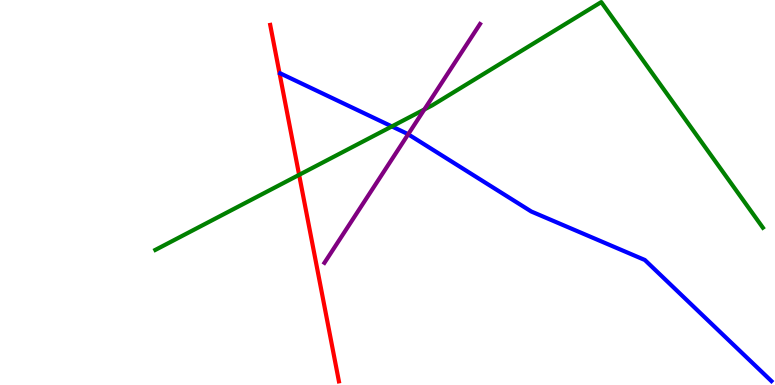[{'lines': ['blue', 'red'], 'intersections': []}, {'lines': ['green', 'red'], 'intersections': [{'x': 3.86, 'y': 5.46}]}, {'lines': ['purple', 'red'], 'intersections': []}, {'lines': ['blue', 'green'], 'intersections': [{'x': 5.06, 'y': 6.72}]}, {'lines': ['blue', 'purple'], 'intersections': [{'x': 5.27, 'y': 6.51}]}, {'lines': ['green', 'purple'], 'intersections': [{'x': 5.48, 'y': 7.16}]}]